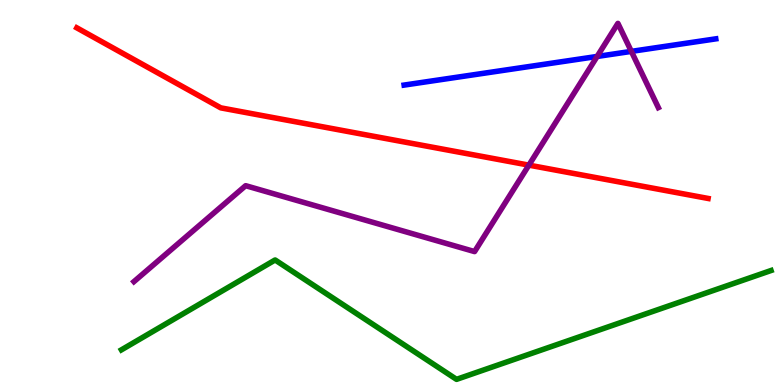[{'lines': ['blue', 'red'], 'intersections': []}, {'lines': ['green', 'red'], 'intersections': []}, {'lines': ['purple', 'red'], 'intersections': [{'x': 6.82, 'y': 5.71}]}, {'lines': ['blue', 'green'], 'intersections': []}, {'lines': ['blue', 'purple'], 'intersections': [{'x': 7.7, 'y': 8.53}, {'x': 8.15, 'y': 8.67}]}, {'lines': ['green', 'purple'], 'intersections': []}]